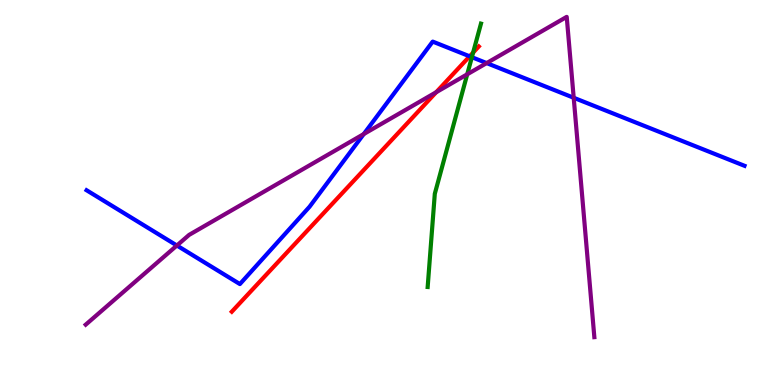[{'lines': ['blue', 'red'], 'intersections': [{'x': 6.06, 'y': 8.54}]}, {'lines': ['green', 'red'], 'intersections': [{'x': 6.1, 'y': 8.63}]}, {'lines': ['purple', 'red'], 'intersections': [{'x': 5.63, 'y': 7.6}]}, {'lines': ['blue', 'green'], 'intersections': [{'x': 6.09, 'y': 8.51}]}, {'lines': ['blue', 'purple'], 'intersections': [{'x': 2.28, 'y': 3.62}, {'x': 4.69, 'y': 6.52}, {'x': 6.28, 'y': 8.36}, {'x': 7.4, 'y': 7.46}]}, {'lines': ['green', 'purple'], 'intersections': [{'x': 6.03, 'y': 8.07}]}]